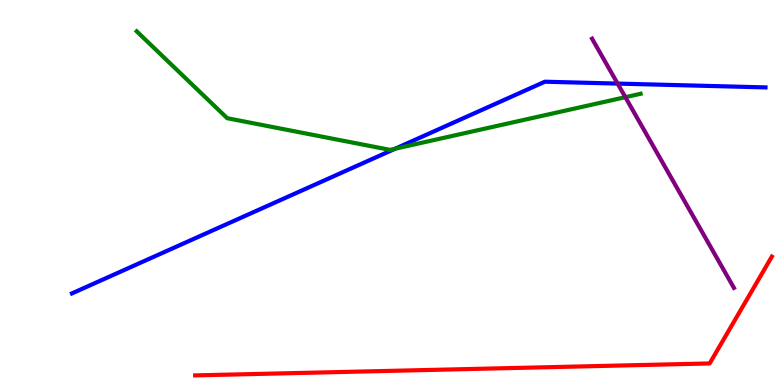[{'lines': ['blue', 'red'], 'intersections': []}, {'lines': ['green', 'red'], 'intersections': []}, {'lines': ['purple', 'red'], 'intersections': []}, {'lines': ['blue', 'green'], 'intersections': [{'x': 5.1, 'y': 6.14}]}, {'lines': ['blue', 'purple'], 'intersections': [{'x': 7.97, 'y': 7.83}]}, {'lines': ['green', 'purple'], 'intersections': [{'x': 8.07, 'y': 7.48}]}]